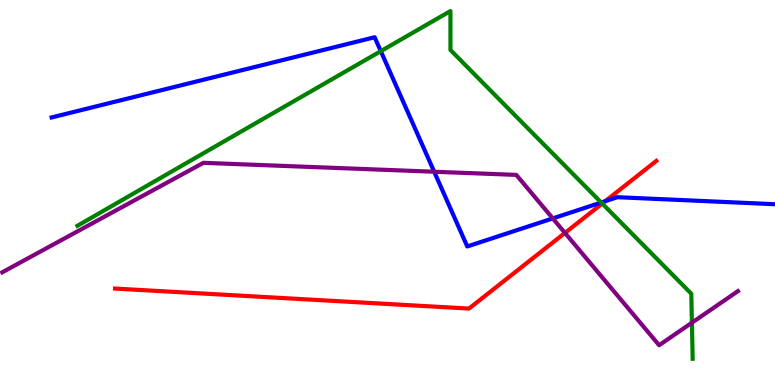[{'lines': ['blue', 'red'], 'intersections': [{'x': 7.81, 'y': 4.77}]}, {'lines': ['green', 'red'], 'intersections': [{'x': 7.77, 'y': 4.71}]}, {'lines': ['purple', 'red'], 'intersections': [{'x': 7.29, 'y': 3.95}]}, {'lines': ['blue', 'green'], 'intersections': [{'x': 4.91, 'y': 8.67}, {'x': 7.76, 'y': 4.74}]}, {'lines': ['blue', 'purple'], 'intersections': [{'x': 5.6, 'y': 5.54}, {'x': 7.13, 'y': 4.33}]}, {'lines': ['green', 'purple'], 'intersections': [{'x': 8.93, 'y': 1.62}]}]